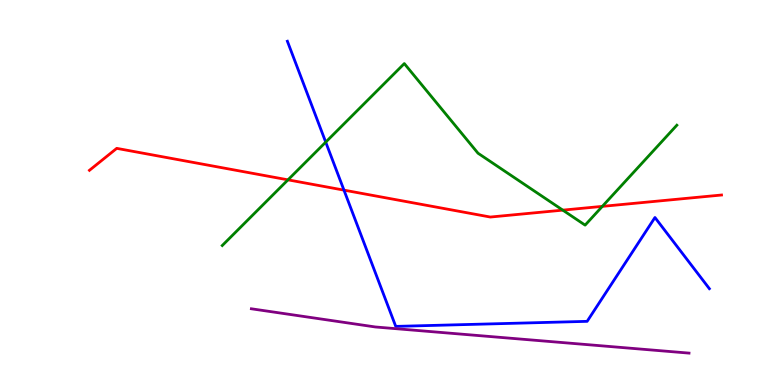[{'lines': ['blue', 'red'], 'intersections': [{'x': 4.44, 'y': 5.06}]}, {'lines': ['green', 'red'], 'intersections': [{'x': 3.72, 'y': 5.33}, {'x': 7.26, 'y': 4.54}, {'x': 7.77, 'y': 4.64}]}, {'lines': ['purple', 'red'], 'intersections': []}, {'lines': ['blue', 'green'], 'intersections': [{'x': 4.2, 'y': 6.31}]}, {'lines': ['blue', 'purple'], 'intersections': []}, {'lines': ['green', 'purple'], 'intersections': []}]